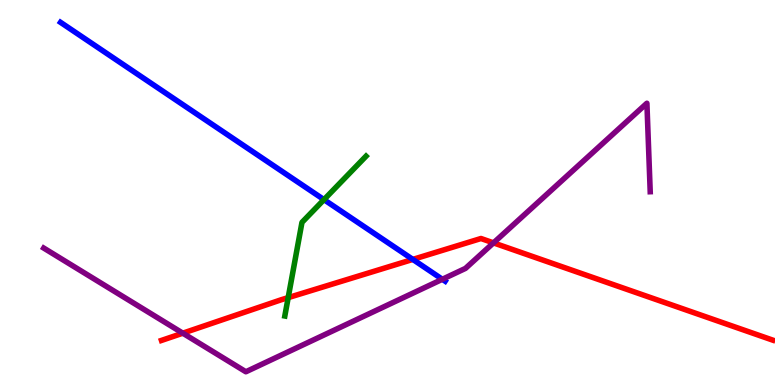[{'lines': ['blue', 'red'], 'intersections': [{'x': 5.33, 'y': 3.26}]}, {'lines': ['green', 'red'], 'intersections': [{'x': 3.72, 'y': 2.27}]}, {'lines': ['purple', 'red'], 'intersections': [{'x': 2.36, 'y': 1.35}, {'x': 6.37, 'y': 3.69}]}, {'lines': ['blue', 'green'], 'intersections': [{'x': 4.18, 'y': 4.81}]}, {'lines': ['blue', 'purple'], 'intersections': [{'x': 5.71, 'y': 2.75}]}, {'lines': ['green', 'purple'], 'intersections': []}]